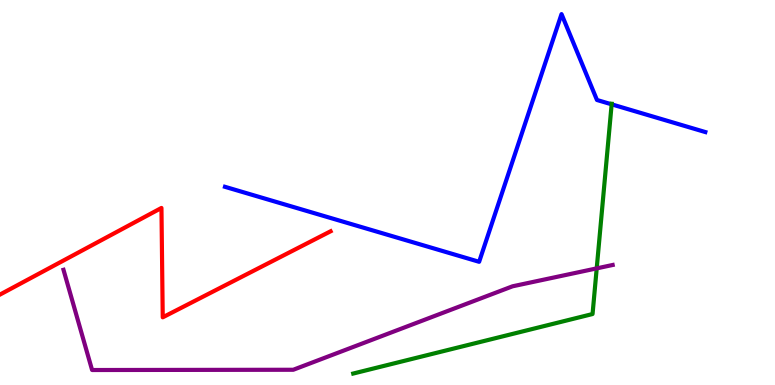[{'lines': ['blue', 'red'], 'intersections': []}, {'lines': ['green', 'red'], 'intersections': []}, {'lines': ['purple', 'red'], 'intersections': []}, {'lines': ['blue', 'green'], 'intersections': [{'x': 7.89, 'y': 7.29}]}, {'lines': ['blue', 'purple'], 'intersections': []}, {'lines': ['green', 'purple'], 'intersections': [{'x': 7.7, 'y': 3.03}]}]